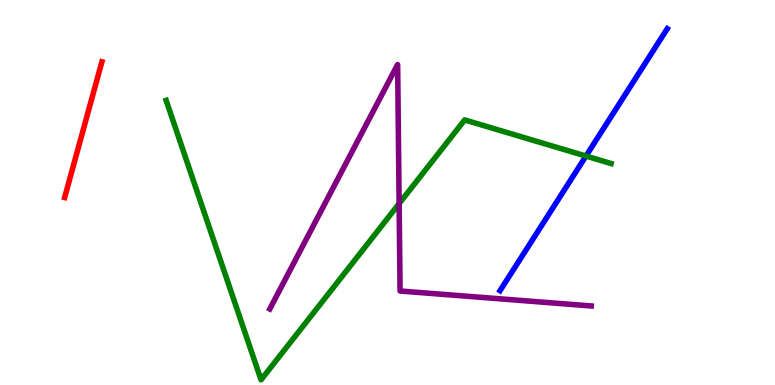[{'lines': ['blue', 'red'], 'intersections': []}, {'lines': ['green', 'red'], 'intersections': []}, {'lines': ['purple', 'red'], 'intersections': []}, {'lines': ['blue', 'green'], 'intersections': [{'x': 7.56, 'y': 5.95}]}, {'lines': ['blue', 'purple'], 'intersections': []}, {'lines': ['green', 'purple'], 'intersections': [{'x': 5.15, 'y': 4.71}]}]